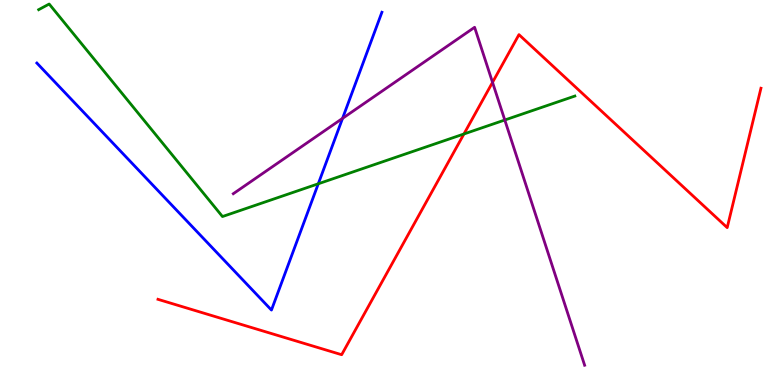[{'lines': ['blue', 'red'], 'intersections': []}, {'lines': ['green', 'red'], 'intersections': [{'x': 5.99, 'y': 6.52}]}, {'lines': ['purple', 'red'], 'intersections': [{'x': 6.36, 'y': 7.86}]}, {'lines': ['blue', 'green'], 'intersections': [{'x': 4.11, 'y': 5.23}]}, {'lines': ['blue', 'purple'], 'intersections': [{'x': 4.42, 'y': 6.93}]}, {'lines': ['green', 'purple'], 'intersections': [{'x': 6.51, 'y': 6.88}]}]